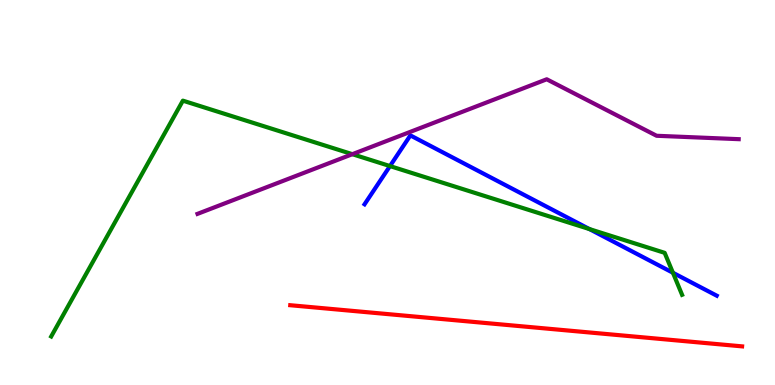[{'lines': ['blue', 'red'], 'intersections': []}, {'lines': ['green', 'red'], 'intersections': []}, {'lines': ['purple', 'red'], 'intersections': []}, {'lines': ['blue', 'green'], 'intersections': [{'x': 5.03, 'y': 5.69}, {'x': 7.61, 'y': 4.05}, {'x': 8.68, 'y': 2.92}]}, {'lines': ['blue', 'purple'], 'intersections': []}, {'lines': ['green', 'purple'], 'intersections': [{'x': 4.55, 'y': 6.0}]}]